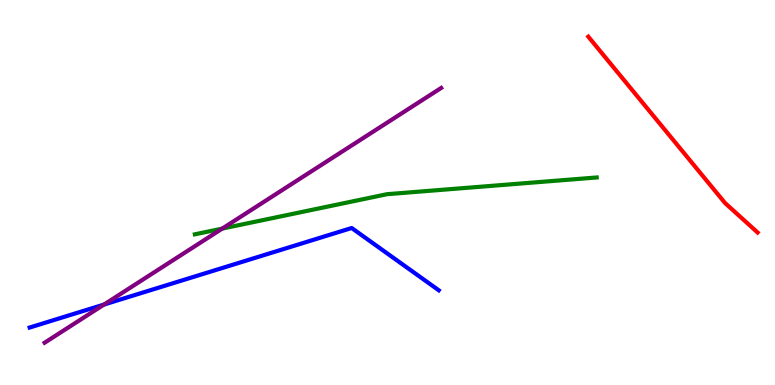[{'lines': ['blue', 'red'], 'intersections': []}, {'lines': ['green', 'red'], 'intersections': []}, {'lines': ['purple', 'red'], 'intersections': []}, {'lines': ['blue', 'green'], 'intersections': []}, {'lines': ['blue', 'purple'], 'intersections': [{'x': 1.34, 'y': 2.09}]}, {'lines': ['green', 'purple'], 'intersections': [{'x': 2.87, 'y': 4.06}]}]